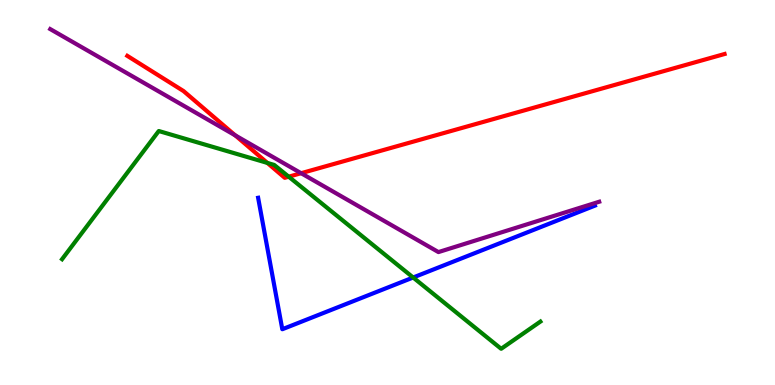[{'lines': ['blue', 'red'], 'intersections': []}, {'lines': ['green', 'red'], 'intersections': [{'x': 3.45, 'y': 5.77}, {'x': 3.73, 'y': 5.41}]}, {'lines': ['purple', 'red'], 'intersections': [{'x': 3.03, 'y': 6.49}, {'x': 3.89, 'y': 5.5}]}, {'lines': ['blue', 'green'], 'intersections': [{'x': 5.33, 'y': 2.79}]}, {'lines': ['blue', 'purple'], 'intersections': []}, {'lines': ['green', 'purple'], 'intersections': []}]